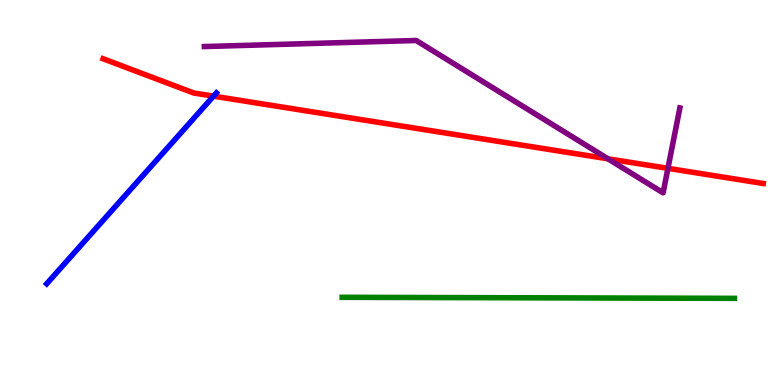[{'lines': ['blue', 'red'], 'intersections': [{'x': 2.76, 'y': 7.5}]}, {'lines': ['green', 'red'], 'intersections': []}, {'lines': ['purple', 'red'], 'intersections': [{'x': 7.84, 'y': 5.88}, {'x': 8.62, 'y': 5.63}]}, {'lines': ['blue', 'green'], 'intersections': []}, {'lines': ['blue', 'purple'], 'intersections': []}, {'lines': ['green', 'purple'], 'intersections': []}]